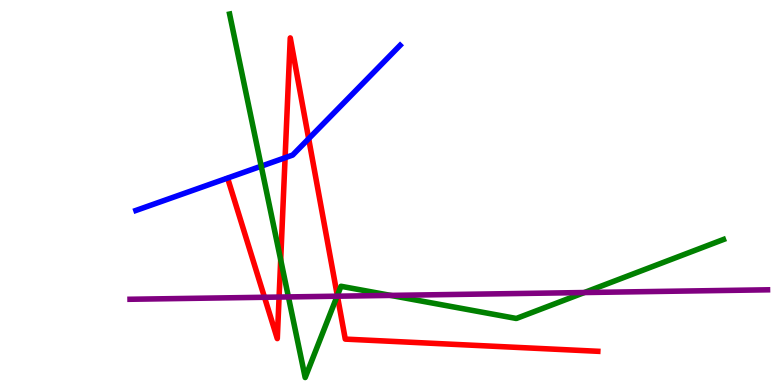[{'lines': ['blue', 'red'], 'intersections': [{'x': 3.68, 'y': 5.9}, {'x': 3.98, 'y': 6.4}]}, {'lines': ['green', 'red'], 'intersections': [{'x': 3.62, 'y': 3.25}, {'x': 4.35, 'y': 2.32}]}, {'lines': ['purple', 'red'], 'intersections': [{'x': 3.41, 'y': 2.28}, {'x': 3.6, 'y': 2.28}, {'x': 4.35, 'y': 2.31}]}, {'lines': ['blue', 'green'], 'intersections': [{'x': 3.37, 'y': 5.68}]}, {'lines': ['blue', 'purple'], 'intersections': []}, {'lines': ['green', 'purple'], 'intersections': [{'x': 3.72, 'y': 2.29}, {'x': 4.35, 'y': 2.31}, {'x': 5.04, 'y': 2.33}, {'x': 7.54, 'y': 2.4}]}]